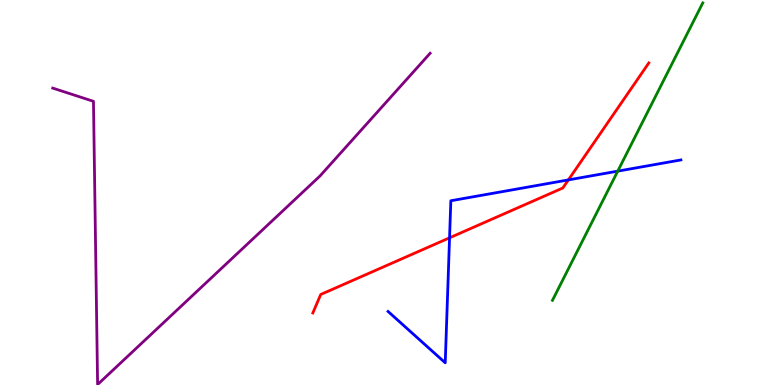[{'lines': ['blue', 'red'], 'intersections': [{'x': 5.8, 'y': 3.82}, {'x': 7.33, 'y': 5.33}]}, {'lines': ['green', 'red'], 'intersections': []}, {'lines': ['purple', 'red'], 'intersections': []}, {'lines': ['blue', 'green'], 'intersections': [{'x': 7.97, 'y': 5.55}]}, {'lines': ['blue', 'purple'], 'intersections': []}, {'lines': ['green', 'purple'], 'intersections': []}]